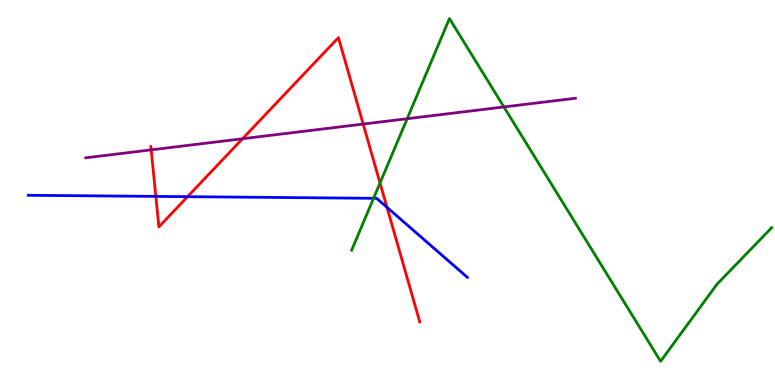[{'lines': ['blue', 'red'], 'intersections': [{'x': 2.01, 'y': 4.9}, {'x': 2.42, 'y': 4.89}, {'x': 4.99, 'y': 4.61}]}, {'lines': ['green', 'red'], 'intersections': [{'x': 4.9, 'y': 5.25}]}, {'lines': ['purple', 'red'], 'intersections': [{'x': 1.95, 'y': 6.11}, {'x': 3.13, 'y': 6.4}, {'x': 4.69, 'y': 6.78}]}, {'lines': ['blue', 'green'], 'intersections': [{'x': 4.82, 'y': 4.85}]}, {'lines': ['blue', 'purple'], 'intersections': []}, {'lines': ['green', 'purple'], 'intersections': [{'x': 5.25, 'y': 6.92}, {'x': 6.5, 'y': 7.22}]}]